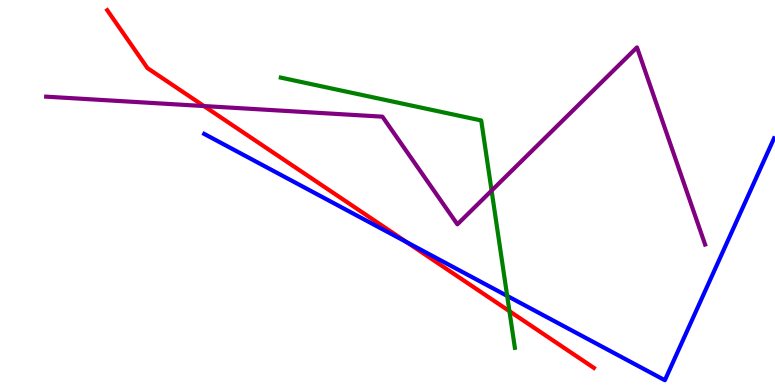[{'lines': ['blue', 'red'], 'intersections': [{'x': 5.25, 'y': 3.71}]}, {'lines': ['green', 'red'], 'intersections': [{'x': 6.57, 'y': 1.92}]}, {'lines': ['purple', 'red'], 'intersections': [{'x': 2.63, 'y': 7.25}]}, {'lines': ['blue', 'green'], 'intersections': [{'x': 6.54, 'y': 2.31}]}, {'lines': ['blue', 'purple'], 'intersections': []}, {'lines': ['green', 'purple'], 'intersections': [{'x': 6.34, 'y': 5.05}]}]